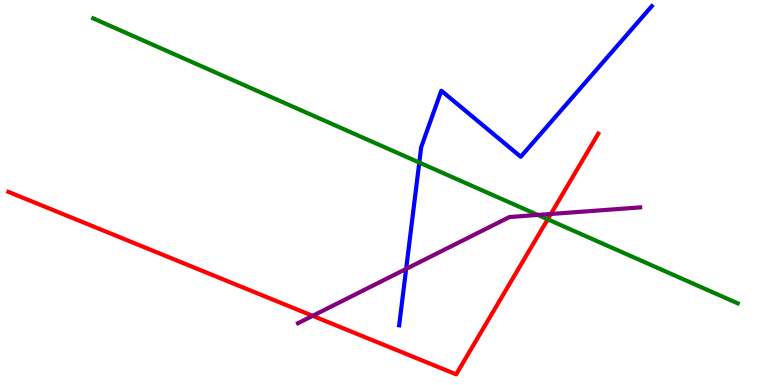[{'lines': ['blue', 'red'], 'intersections': []}, {'lines': ['green', 'red'], 'intersections': [{'x': 7.07, 'y': 4.3}]}, {'lines': ['purple', 'red'], 'intersections': [{'x': 4.03, 'y': 1.8}, {'x': 7.11, 'y': 4.44}]}, {'lines': ['blue', 'green'], 'intersections': [{'x': 5.41, 'y': 5.78}]}, {'lines': ['blue', 'purple'], 'intersections': [{'x': 5.24, 'y': 3.02}]}, {'lines': ['green', 'purple'], 'intersections': [{'x': 6.94, 'y': 4.42}]}]